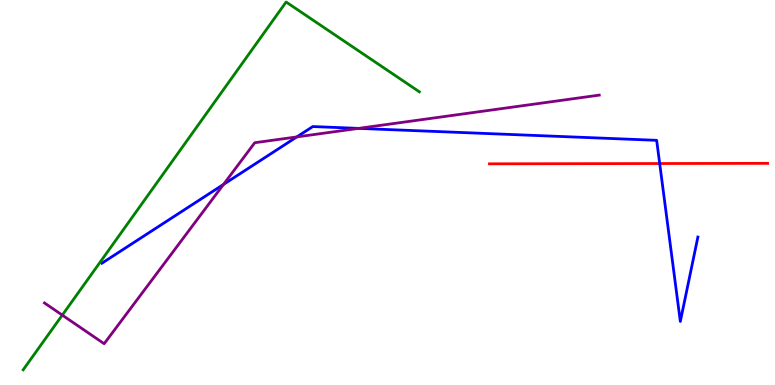[{'lines': ['blue', 'red'], 'intersections': [{'x': 8.51, 'y': 5.75}]}, {'lines': ['green', 'red'], 'intersections': []}, {'lines': ['purple', 'red'], 'intersections': []}, {'lines': ['blue', 'green'], 'intersections': []}, {'lines': ['blue', 'purple'], 'intersections': [{'x': 2.88, 'y': 5.21}, {'x': 3.83, 'y': 6.44}, {'x': 4.63, 'y': 6.67}]}, {'lines': ['green', 'purple'], 'intersections': [{'x': 0.804, 'y': 1.82}]}]